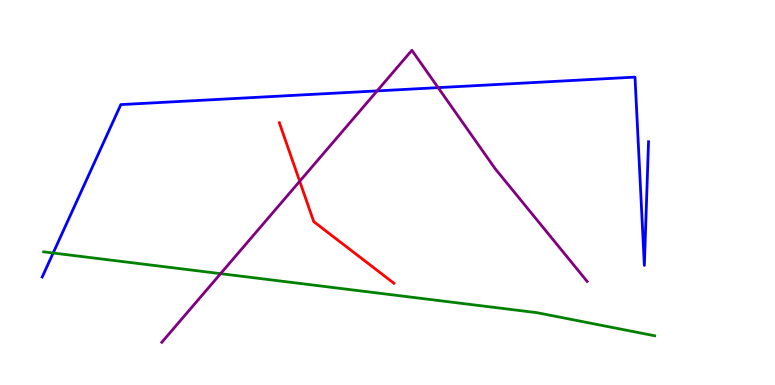[{'lines': ['blue', 'red'], 'intersections': []}, {'lines': ['green', 'red'], 'intersections': []}, {'lines': ['purple', 'red'], 'intersections': [{'x': 3.87, 'y': 5.29}]}, {'lines': ['blue', 'green'], 'intersections': [{'x': 0.686, 'y': 3.43}]}, {'lines': ['blue', 'purple'], 'intersections': [{'x': 4.87, 'y': 7.64}, {'x': 5.65, 'y': 7.72}]}, {'lines': ['green', 'purple'], 'intersections': [{'x': 2.85, 'y': 2.89}]}]